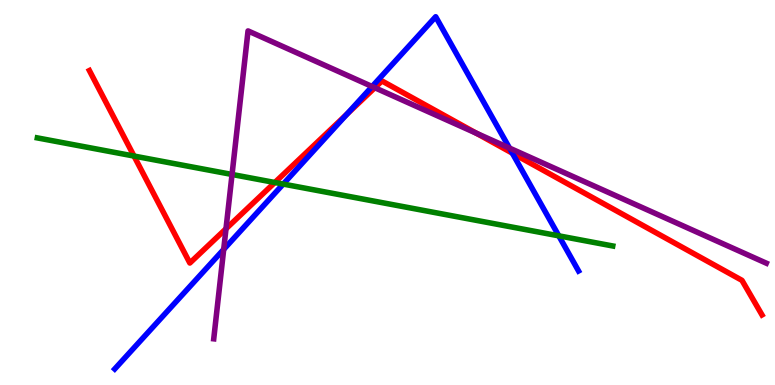[{'lines': ['blue', 'red'], 'intersections': [{'x': 4.48, 'y': 7.03}, {'x': 6.61, 'y': 6.02}]}, {'lines': ['green', 'red'], 'intersections': [{'x': 1.73, 'y': 5.95}, {'x': 3.55, 'y': 5.26}]}, {'lines': ['purple', 'red'], 'intersections': [{'x': 2.92, 'y': 4.06}, {'x': 4.84, 'y': 7.72}, {'x': 6.15, 'y': 6.54}]}, {'lines': ['blue', 'green'], 'intersections': [{'x': 3.65, 'y': 5.22}, {'x': 7.21, 'y': 3.87}]}, {'lines': ['blue', 'purple'], 'intersections': [{'x': 2.89, 'y': 3.52}, {'x': 4.8, 'y': 7.75}, {'x': 6.57, 'y': 6.15}]}, {'lines': ['green', 'purple'], 'intersections': [{'x': 2.99, 'y': 5.47}]}]